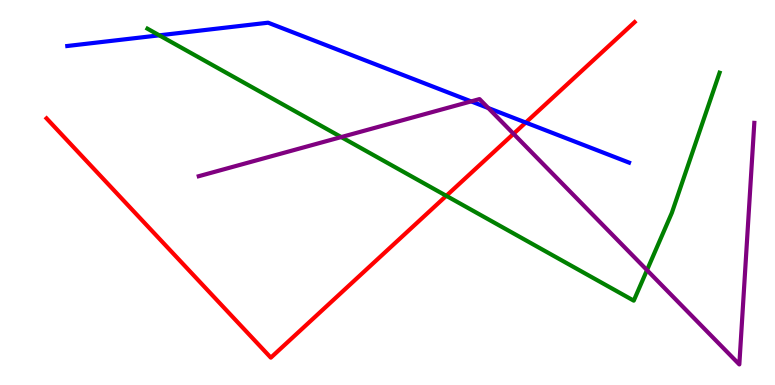[{'lines': ['blue', 'red'], 'intersections': [{'x': 6.78, 'y': 6.82}]}, {'lines': ['green', 'red'], 'intersections': [{'x': 5.76, 'y': 4.91}]}, {'lines': ['purple', 'red'], 'intersections': [{'x': 6.63, 'y': 6.52}]}, {'lines': ['blue', 'green'], 'intersections': [{'x': 2.06, 'y': 9.08}]}, {'lines': ['blue', 'purple'], 'intersections': [{'x': 6.08, 'y': 7.37}, {'x': 6.3, 'y': 7.19}]}, {'lines': ['green', 'purple'], 'intersections': [{'x': 4.4, 'y': 6.44}, {'x': 8.35, 'y': 2.98}]}]